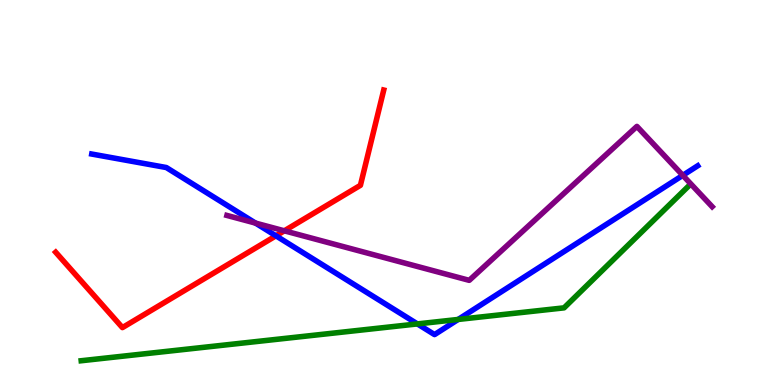[{'lines': ['blue', 'red'], 'intersections': [{'x': 3.56, 'y': 3.87}]}, {'lines': ['green', 'red'], 'intersections': []}, {'lines': ['purple', 'red'], 'intersections': [{'x': 3.67, 'y': 4.0}]}, {'lines': ['blue', 'green'], 'intersections': [{'x': 5.39, 'y': 1.59}, {'x': 5.91, 'y': 1.7}]}, {'lines': ['blue', 'purple'], 'intersections': [{'x': 3.3, 'y': 4.21}, {'x': 8.81, 'y': 5.45}]}, {'lines': ['green', 'purple'], 'intersections': []}]